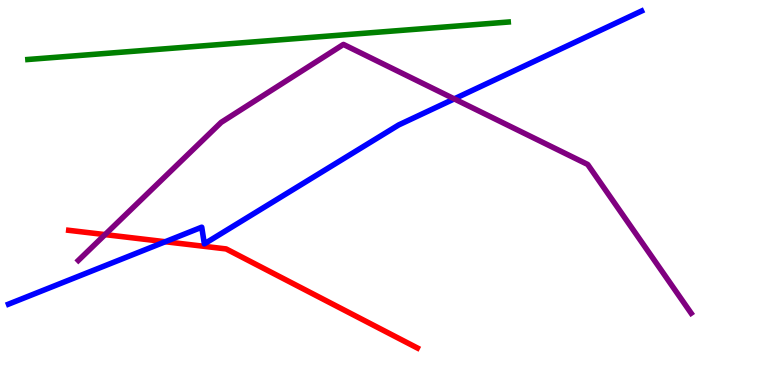[{'lines': ['blue', 'red'], 'intersections': [{'x': 2.13, 'y': 3.72}]}, {'lines': ['green', 'red'], 'intersections': []}, {'lines': ['purple', 'red'], 'intersections': [{'x': 1.36, 'y': 3.91}]}, {'lines': ['blue', 'green'], 'intersections': []}, {'lines': ['blue', 'purple'], 'intersections': [{'x': 5.86, 'y': 7.43}]}, {'lines': ['green', 'purple'], 'intersections': []}]